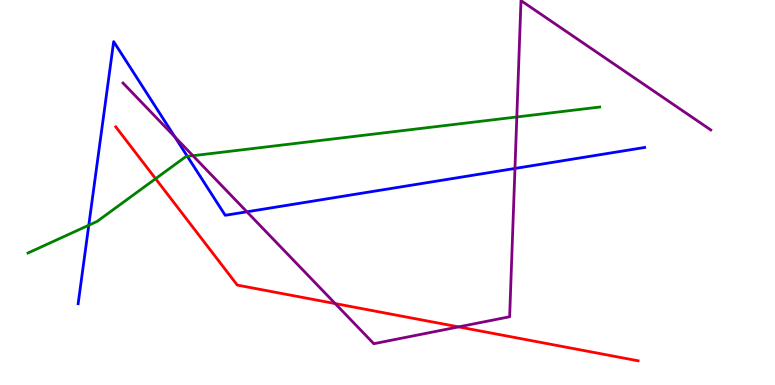[{'lines': ['blue', 'red'], 'intersections': []}, {'lines': ['green', 'red'], 'intersections': [{'x': 2.01, 'y': 5.36}]}, {'lines': ['purple', 'red'], 'intersections': [{'x': 4.33, 'y': 2.11}, {'x': 5.92, 'y': 1.51}]}, {'lines': ['blue', 'green'], 'intersections': [{'x': 1.15, 'y': 4.15}, {'x': 2.42, 'y': 5.94}]}, {'lines': ['blue', 'purple'], 'intersections': [{'x': 2.26, 'y': 6.44}, {'x': 3.19, 'y': 4.5}, {'x': 6.64, 'y': 5.62}]}, {'lines': ['green', 'purple'], 'intersections': [{'x': 2.49, 'y': 5.96}, {'x': 6.67, 'y': 6.96}]}]